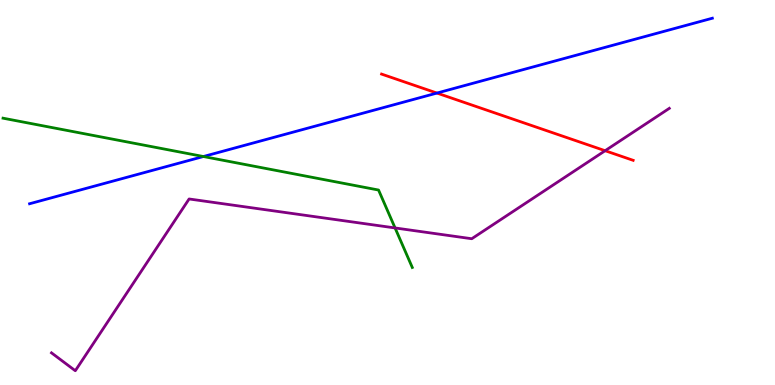[{'lines': ['blue', 'red'], 'intersections': [{'x': 5.64, 'y': 7.58}]}, {'lines': ['green', 'red'], 'intersections': []}, {'lines': ['purple', 'red'], 'intersections': [{'x': 7.81, 'y': 6.09}]}, {'lines': ['blue', 'green'], 'intersections': [{'x': 2.62, 'y': 5.93}]}, {'lines': ['blue', 'purple'], 'intersections': []}, {'lines': ['green', 'purple'], 'intersections': [{'x': 5.1, 'y': 4.08}]}]